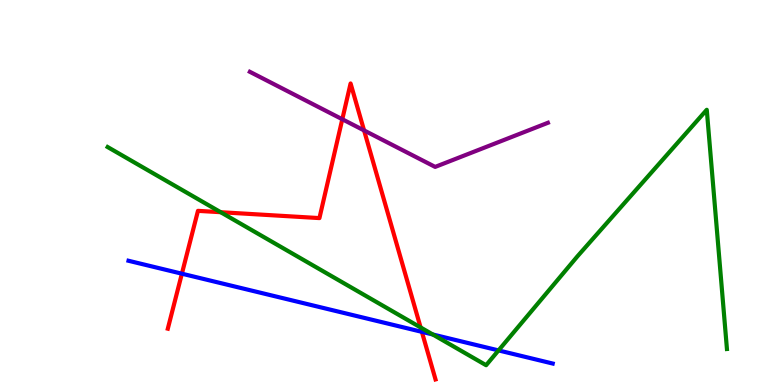[{'lines': ['blue', 'red'], 'intersections': [{'x': 2.35, 'y': 2.89}, {'x': 5.44, 'y': 1.38}]}, {'lines': ['green', 'red'], 'intersections': [{'x': 2.85, 'y': 4.49}, {'x': 5.43, 'y': 1.49}]}, {'lines': ['purple', 'red'], 'intersections': [{'x': 4.42, 'y': 6.9}, {'x': 4.7, 'y': 6.61}]}, {'lines': ['blue', 'green'], 'intersections': [{'x': 5.58, 'y': 1.31}, {'x': 6.43, 'y': 0.898}]}, {'lines': ['blue', 'purple'], 'intersections': []}, {'lines': ['green', 'purple'], 'intersections': []}]